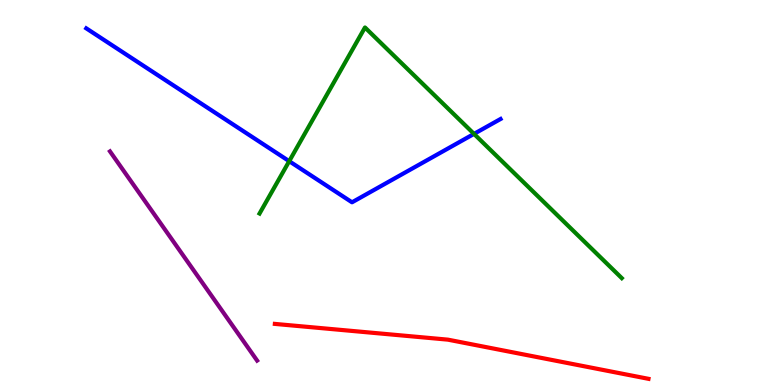[{'lines': ['blue', 'red'], 'intersections': []}, {'lines': ['green', 'red'], 'intersections': []}, {'lines': ['purple', 'red'], 'intersections': []}, {'lines': ['blue', 'green'], 'intersections': [{'x': 3.73, 'y': 5.81}, {'x': 6.12, 'y': 6.52}]}, {'lines': ['blue', 'purple'], 'intersections': []}, {'lines': ['green', 'purple'], 'intersections': []}]